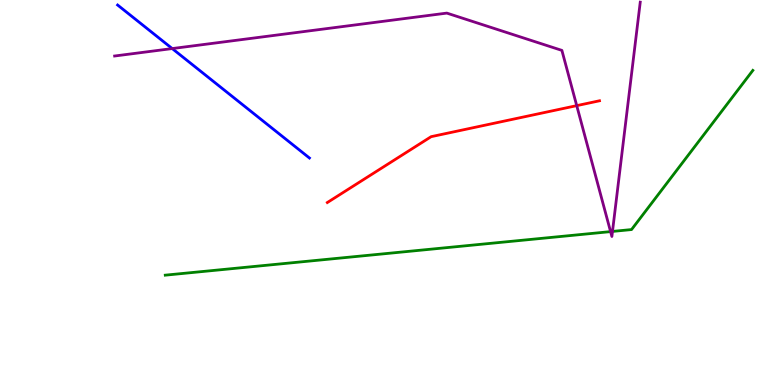[{'lines': ['blue', 'red'], 'intersections': []}, {'lines': ['green', 'red'], 'intersections': []}, {'lines': ['purple', 'red'], 'intersections': [{'x': 7.44, 'y': 7.26}]}, {'lines': ['blue', 'green'], 'intersections': []}, {'lines': ['blue', 'purple'], 'intersections': [{'x': 2.22, 'y': 8.74}]}, {'lines': ['green', 'purple'], 'intersections': [{'x': 7.88, 'y': 3.98}, {'x': 7.9, 'y': 3.99}]}]